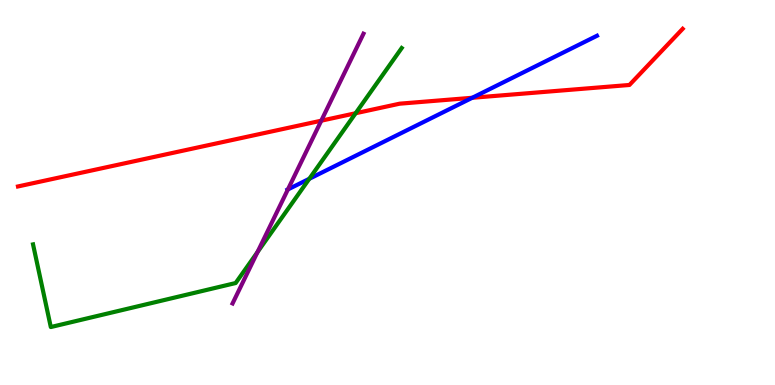[{'lines': ['blue', 'red'], 'intersections': [{'x': 6.09, 'y': 7.46}]}, {'lines': ['green', 'red'], 'intersections': [{'x': 4.59, 'y': 7.06}]}, {'lines': ['purple', 'red'], 'intersections': [{'x': 4.15, 'y': 6.87}]}, {'lines': ['blue', 'green'], 'intersections': [{'x': 3.99, 'y': 5.36}]}, {'lines': ['blue', 'purple'], 'intersections': [{'x': 3.71, 'y': 5.08}]}, {'lines': ['green', 'purple'], 'intersections': [{'x': 3.32, 'y': 3.45}]}]